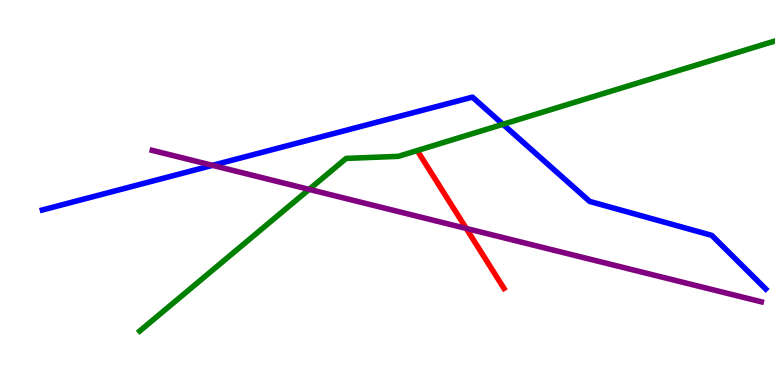[{'lines': ['blue', 'red'], 'intersections': []}, {'lines': ['green', 'red'], 'intersections': []}, {'lines': ['purple', 'red'], 'intersections': [{'x': 6.02, 'y': 4.07}]}, {'lines': ['blue', 'green'], 'intersections': [{'x': 6.49, 'y': 6.77}]}, {'lines': ['blue', 'purple'], 'intersections': [{'x': 2.74, 'y': 5.71}]}, {'lines': ['green', 'purple'], 'intersections': [{'x': 3.99, 'y': 5.08}]}]